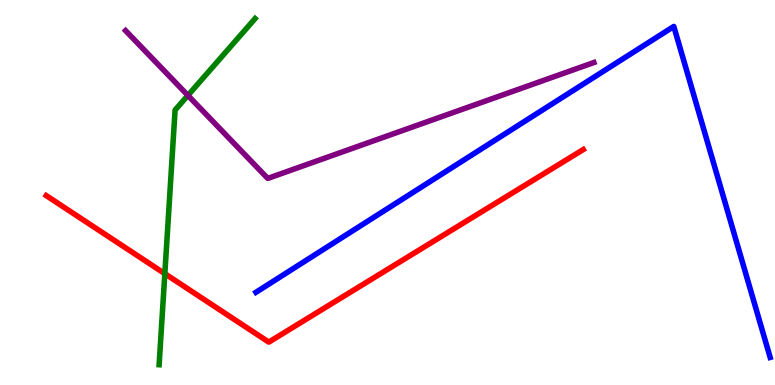[{'lines': ['blue', 'red'], 'intersections': []}, {'lines': ['green', 'red'], 'intersections': [{'x': 2.13, 'y': 2.89}]}, {'lines': ['purple', 'red'], 'intersections': []}, {'lines': ['blue', 'green'], 'intersections': []}, {'lines': ['blue', 'purple'], 'intersections': []}, {'lines': ['green', 'purple'], 'intersections': [{'x': 2.42, 'y': 7.52}]}]